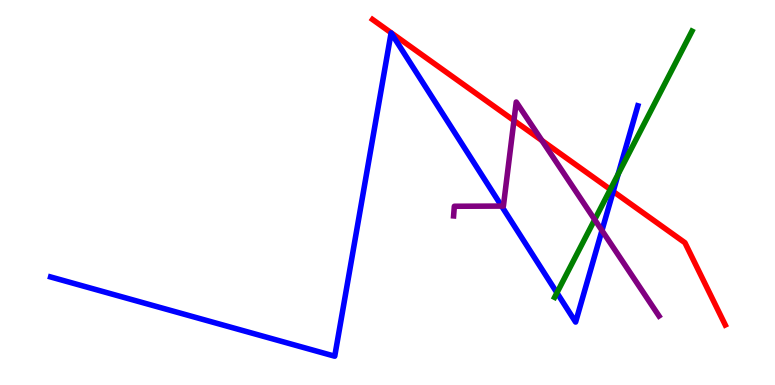[{'lines': ['blue', 'red'], 'intersections': [{'x': 7.91, 'y': 5.03}]}, {'lines': ['green', 'red'], 'intersections': [{'x': 7.87, 'y': 5.08}]}, {'lines': ['purple', 'red'], 'intersections': [{'x': 6.63, 'y': 6.87}, {'x': 6.99, 'y': 6.35}]}, {'lines': ['blue', 'green'], 'intersections': [{'x': 7.19, 'y': 2.39}, {'x': 7.98, 'y': 5.48}]}, {'lines': ['blue', 'purple'], 'intersections': [{'x': 6.47, 'y': 4.65}, {'x': 7.77, 'y': 4.01}]}, {'lines': ['green', 'purple'], 'intersections': [{'x': 7.67, 'y': 4.3}]}]